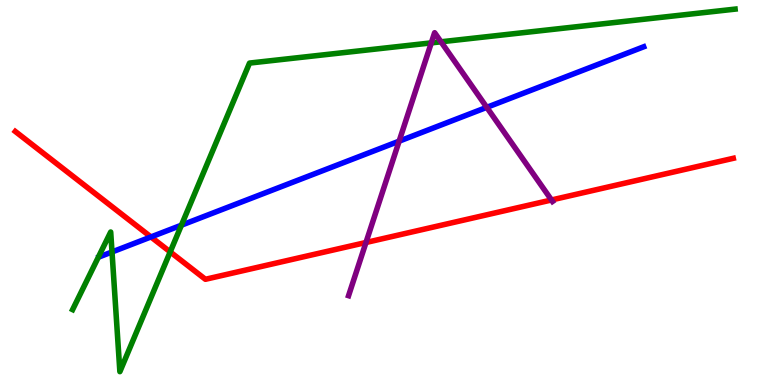[{'lines': ['blue', 'red'], 'intersections': [{'x': 1.95, 'y': 3.85}]}, {'lines': ['green', 'red'], 'intersections': [{'x': 2.2, 'y': 3.46}]}, {'lines': ['purple', 'red'], 'intersections': [{'x': 4.72, 'y': 3.7}, {'x': 7.12, 'y': 4.81}]}, {'lines': ['blue', 'green'], 'intersections': [{'x': 1.45, 'y': 3.46}, {'x': 2.34, 'y': 4.15}]}, {'lines': ['blue', 'purple'], 'intersections': [{'x': 5.15, 'y': 6.33}, {'x': 6.28, 'y': 7.21}]}, {'lines': ['green', 'purple'], 'intersections': [{'x': 5.57, 'y': 8.89}, {'x': 5.69, 'y': 8.91}]}]